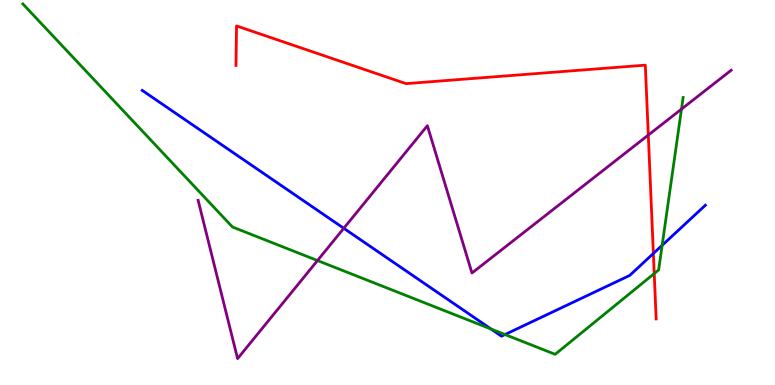[{'lines': ['blue', 'red'], 'intersections': [{'x': 8.43, 'y': 3.42}]}, {'lines': ['green', 'red'], 'intersections': [{'x': 8.44, 'y': 2.89}]}, {'lines': ['purple', 'red'], 'intersections': [{'x': 8.37, 'y': 6.49}]}, {'lines': ['blue', 'green'], 'intersections': [{'x': 6.34, 'y': 1.45}, {'x': 6.52, 'y': 1.31}, {'x': 8.54, 'y': 3.63}]}, {'lines': ['blue', 'purple'], 'intersections': [{'x': 4.44, 'y': 4.07}]}, {'lines': ['green', 'purple'], 'intersections': [{'x': 4.1, 'y': 3.23}, {'x': 8.79, 'y': 7.17}]}]